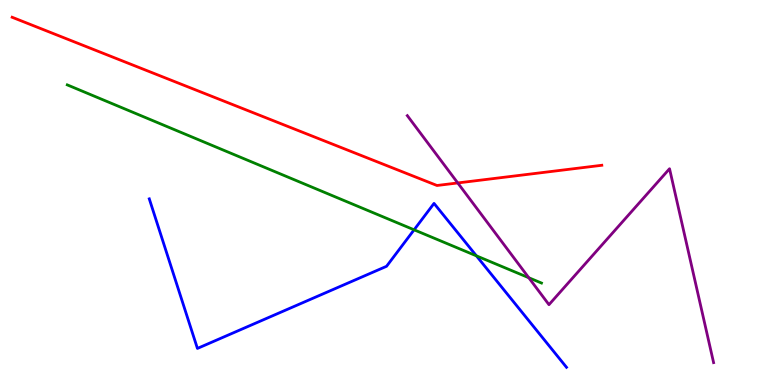[{'lines': ['blue', 'red'], 'intersections': []}, {'lines': ['green', 'red'], 'intersections': []}, {'lines': ['purple', 'red'], 'intersections': [{'x': 5.91, 'y': 5.25}]}, {'lines': ['blue', 'green'], 'intersections': [{'x': 5.34, 'y': 4.03}, {'x': 6.15, 'y': 3.35}]}, {'lines': ['blue', 'purple'], 'intersections': []}, {'lines': ['green', 'purple'], 'intersections': [{'x': 6.82, 'y': 2.79}]}]